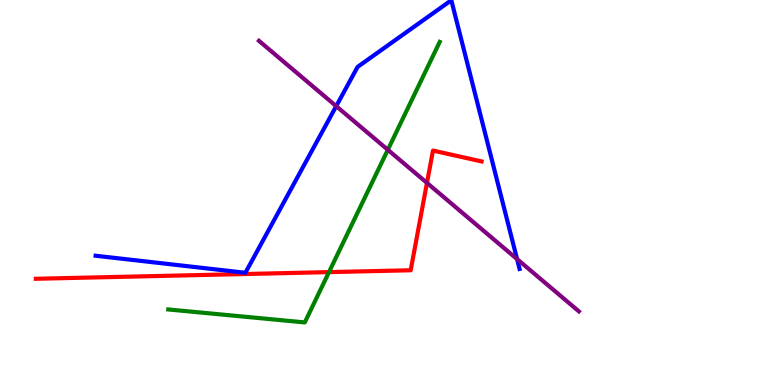[{'lines': ['blue', 'red'], 'intersections': []}, {'lines': ['green', 'red'], 'intersections': [{'x': 4.24, 'y': 2.93}]}, {'lines': ['purple', 'red'], 'intersections': [{'x': 5.51, 'y': 5.25}]}, {'lines': ['blue', 'green'], 'intersections': []}, {'lines': ['blue', 'purple'], 'intersections': [{'x': 4.34, 'y': 7.24}, {'x': 6.67, 'y': 3.27}]}, {'lines': ['green', 'purple'], 'intersections': [{'x': 5.0, 'y': 6.11}]}]